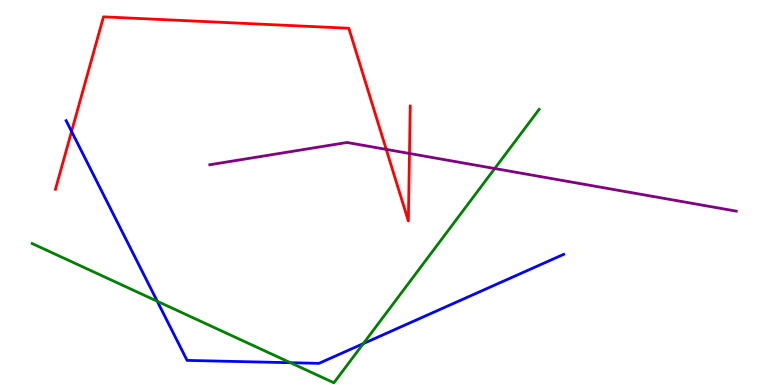[{'lines': ['blue', 'red'], 'intersections': [{'x': 0.923, 'y': 6.59}]}, {'lines': ['green', 'red'], 'intersections': []}, {'lines': ['purple', 'red'], 'intersections': [{'x': 4.98, 'y': 6.12}, {'x': 5.28, 'y': 6.01}]}, {'lines': ['blue', 'green'], 'intersections': [{'x': 2.03, 'y': 2.18}, {'x': 3.75, 'y': 0.579}, {'x': 4.69, 'y': 1.08}]}, {'lines': ['blue', 'purple'], 'intersections': []}, {'lines': ['green', 'purple'], 'intersections': [{'x': 6.38, 'y': 5.62}]}]